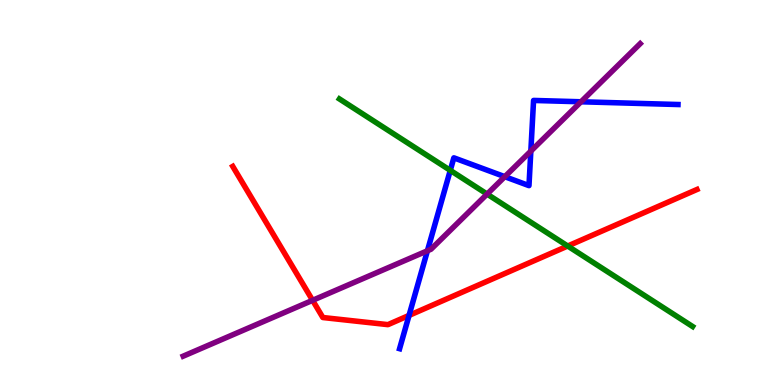[{'lines': ['blue', 'red'], 'intersections': [{'x': 5.28, 'y': 1.81}]}, {'lines': ['green', 'red'], 'intersections': [{'x': 7.33, 'y': 3.61}]}, {'lines': ['purple', 'red'], 'intersections': [{'x': 4.03, 'y': 2.2}]}, {'lines': ['blue', 'green'], 'intersections': [{'x': 5.81, 'y': 5.57}]}, {'lines': ['blue', 'purple'], 'intersections': [{'x': 5.52, 'y': 3.49}, {'x': 6.51, 'y': 5.41}, {'x': 6.85, 'y': 6.08}, {'x': 7.5, 'y': 7.36}]}, {'lines': ['green', 'purple'], 'intersections': [{'x': 6.29, 'y': 4.96}]}]